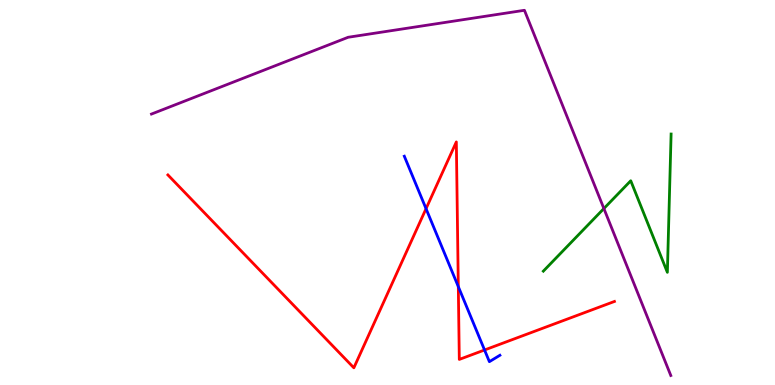[{'lines': ['blue', 'red'], 'intersections': [{'x': 5.5, 'y': 4.58}, {'x': 5.91, 'y': 2.56}, {'x': 6.25, 'y': 0.909}]}, {'lines': ['green', 'red'], 'intersections': []}, {'lines': ['purple', 'red'], 'intersections': []}, {'lines': ['blue', 'green'], 'intersections': []}, {'lines': ['blue', 'purple'], 'intersections': []}, {'lines': ['green', 'purple'], 'intersections': [{'x': 7.79, 'y': 4.58}]}]